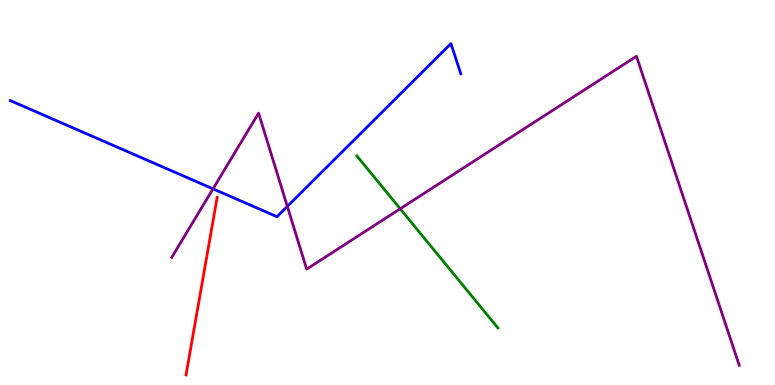[{'lines': ['blue', 'red'], 'intersections': []}, {'lines': ['green', 'red'], 'intersections': []}, {'lines': ['purple', 'red'], 'intersections': []}, {'lines': ['blue', 'green'], 'intersections': []}, {'lines': ['blue', 'purple'], 'intersections': [{'x': 2.75, 'y': 5.1}, {'x': 3.71, 'y': 4.64}]}, {'lines': ['green', 'purple'], 'intersections': [{'x': 5.16, 'y': 4.58}]}]